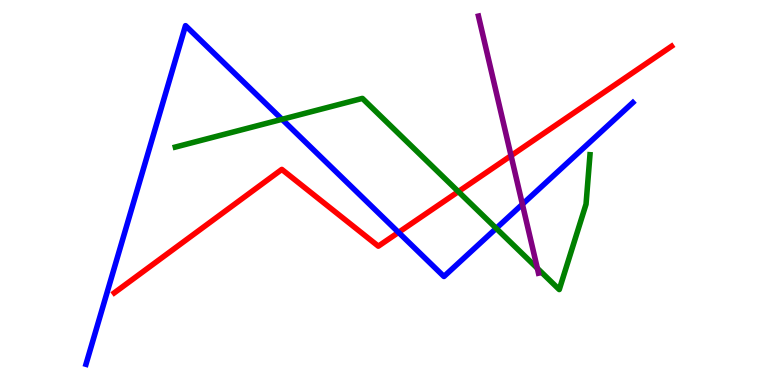[{'lines': ['blue', 'red'], 'intersections': [{'x': 5.14, 'y': 3.96}]}, {'lines': ['green', 'red'], 'intersections': [{'x': 5.91, 'y': 5.02}]}, {'lines': ['purple', 'red'], 'intersections': [{'x': 6.59, 'y': 5.96}]}, {'lines': ['blue', 'green'], 'intersections': [{'x': 3.64, 'y': 6.9}, {'x': 6.4, 'y': 4.07}]}, {'lines': ['blue', 'purple'], 'intersections': [{'x': 6.74, 'y': 4.69}]}, {'lines': ['green', 'purple'], 'intersections': [{'x': 6.93, 'y': 3.03}]}]